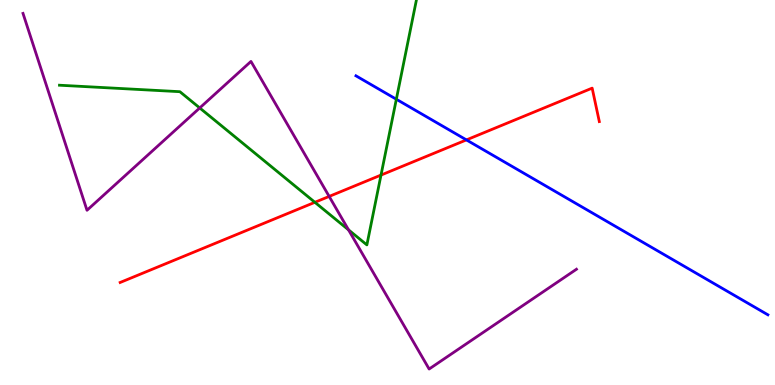[{'lines': ['blue', 'red'], 'intersections': [{'x': 6.02, 'y': 6.37}]}, {'lines': ['green', 'red'], 'intersections': [{'x': 4.06, 'y': 4.75}, {'x': 4.92, 'y': 5.45}]}, {'lines': ['purple', 'red'], 'intersections': [{'x': 4.25, 'y': 4.9}]}, {'lines': ['blue', 'green'], 'intersections': [{'x': 5.11, 'y': 7.42}]}, {'lines': ['blue', 'purple'], 'intersections': []}, {'lines': ['green', 'purple'], 'intersections': [{'x': 2.58, 'y': 7.2}, {'x': 4.5, 'y': 4.03}]}]